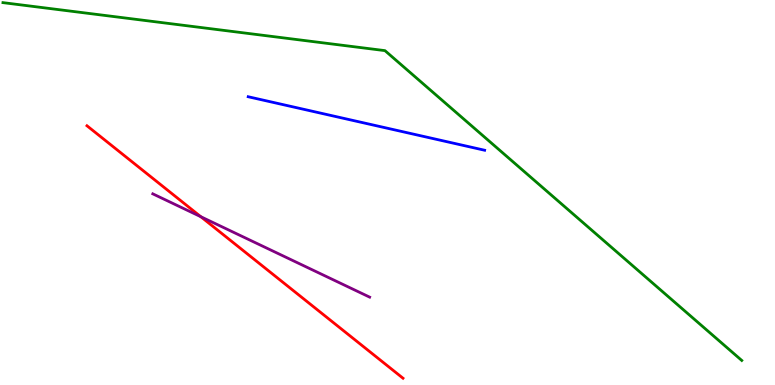[{'lines': ['blue', 'red'], 'intersections': []}, {'lines': ['green', 'red'], 'intersections': []}, {'lines': ['purple', 'red'], 'intersections': [{'x': 2.59, 'y': 4.37}]}, {'lines': ['blue', 'green'], 'intersections': []}, {'lines': ['blue', 'purple'], 'intersections': []}, {'lines': ['green', 'purple'], 'intersections': []}]